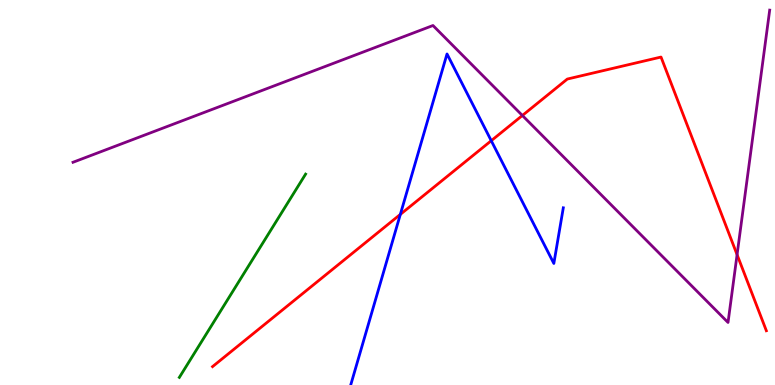[{'lines': ['blue', 'red'], 'intersections': [{'x': 5.17, 'y': 4.43}, {'x': 6.34, 'y': 6.35}]}, {'lines': ['green', 'red'], 'intersections': []}, {'lines': ['purple', 'red'], 'intersections': [{'x': 6.74, 'y': 7.0}, {'x': 9.51, 'y': 3.39}]}, {'lines': ['blue', 'green'], 'intersections': []}, {'lines': ['blue', 'purple'], 'intersections': []}, {'lines': ['green', 'purple'], 'intersections': []}]